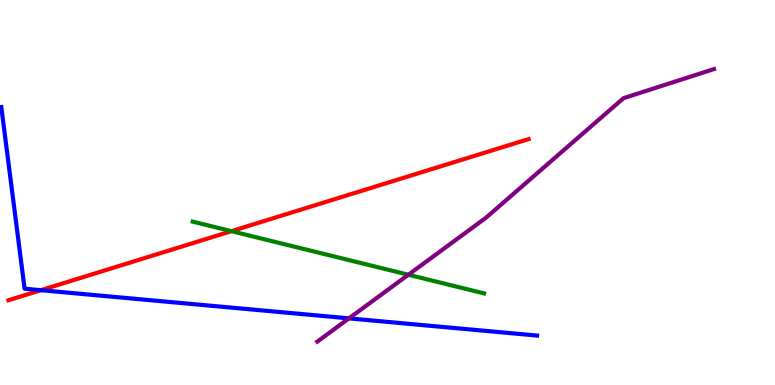[{'lines': ['blue', 'red'], 'intersections': [{'x': 0.528, 'y': 2.46}]}, {'lines': ['green', 'red'], 'intersections': [{'x': 2.99, 'y': 4.0}]}, {'lines': ['purple', 'red'], 'intersections': []}, {'lines': ['blue', 'green'], 'intersections': []}, {'lines': ['blue', 'purple'], 'intersections': [{'x': 4.5, 'y': 1.73}]}, {'lines': ['green', 'purple'], 'intersections': [{'x': 5.27, 'y': 2.86}]}]